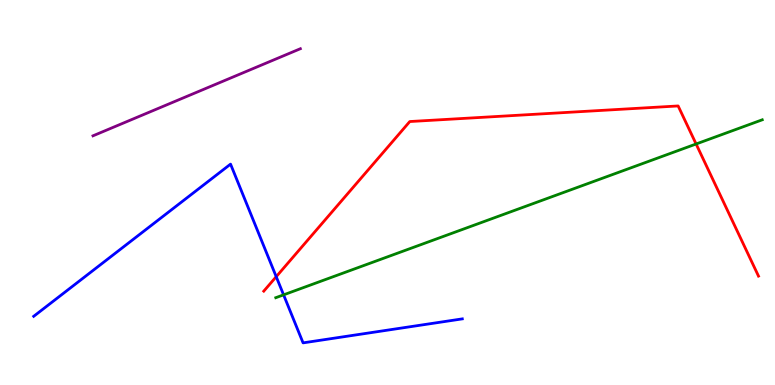[{'lines': ['blue', 'red'], 'intersections': [{'x': 3.56, 'y': 2.81}]}, {'lines': ['green', 'red'], 'intersections': [{'x': 8.98, 'y': 6.26}]}, {'lines': ['purple', 'red'], 'intersections': []}, {'lines': ['blue', 'green'], 'intersections': [{'x': 3.66, 'y': 2.34}]}, {'lines': ['blue', 'purple'], 'intersections': []}, {'lines': ['green', 'purple'], 'intersections': []}]